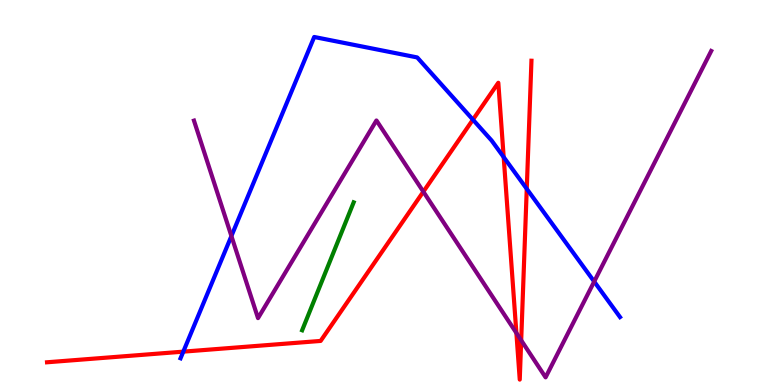[{'lines': ['blue', 'red'], 'intersections': [{'x': 2.37, 'y': 0.866}, {'x': 6.1, 'y': 6.89}, {'x': 6.5, 'y': 5.92}, {'x': 6.8, 'y': 5.1}]}, {'lines': ['green', 'red'], 'intersections': []}, {'lines': ['purple', 'red'], 'intersections': [{'x': 5.46, 'y': 5.02}, {'x': 6.66, 'y': 1.35}, {'x': 6.73, 'y': 1.16}]}, {'lines': ['blue', 'green'], 'intersections': []}, {'lines': ['blue', 'purple'], 'intersections': [{'x': 2.99, 'y': 3.87}, {'x': 7.67, 'y': 2.69}]}, {'lines': ['green', 'purple'], 'intersections': []}]